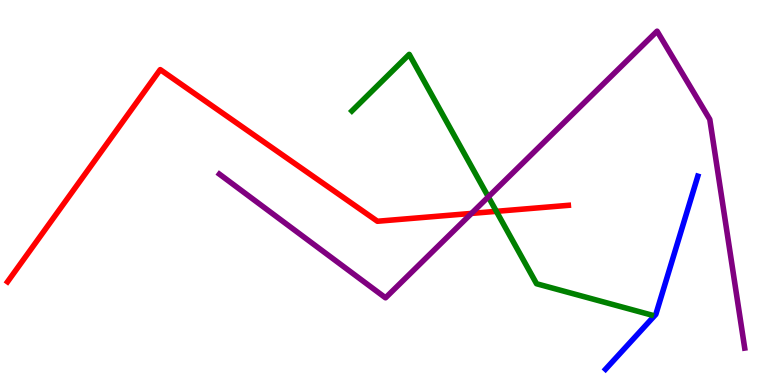[{'lines': ['blue', 'red'], 'intersections': []}, {'lines': ['green', 'red'], 'intersections': [{'x': 6.4, 'y': 4.51}]}, {'lines': ['purple', 'red'], 'intersections': [{'x': 6.08, 'y': 4.46}]}, {'lines': ['blue', 'green'], 'intersections': []}, {'lines': ['blue', 'purple'], 'intersections': []}, {'lines': ['green', 'purple'], 'intersections': [{'x': 6.3, 'y': 4.89}]}]